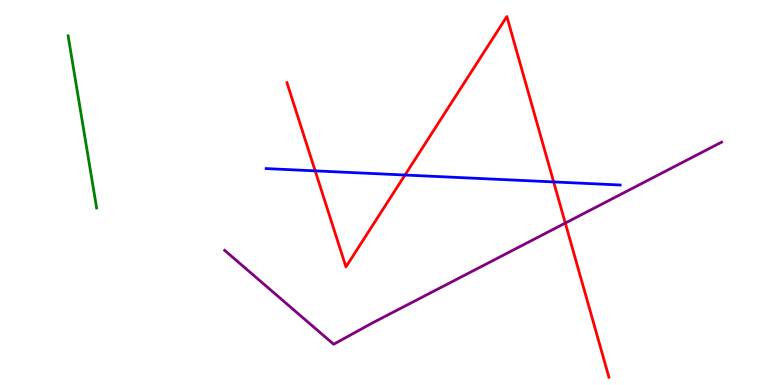[{'lines': ['blue', 'red'], 'intersections': [{'x': 4.07, 'y': 5.56}, {'x': 5.23, 'y': 5.45}, {'x': 7.14, 'y': 5.27}]}, {'lines': ['green', 'red'], 'intersections': []}, {'lines': ['purple', 'red'], 'intersections': [{'x': 7.29, 'y': 4.21}]}, {'lines': ['blue', 'green'], 'intersections': []}, {'lines': ['blue', 'purple'], 'intersections': []}, {'lines': ['green', 'purple'], 'intersections': []}]